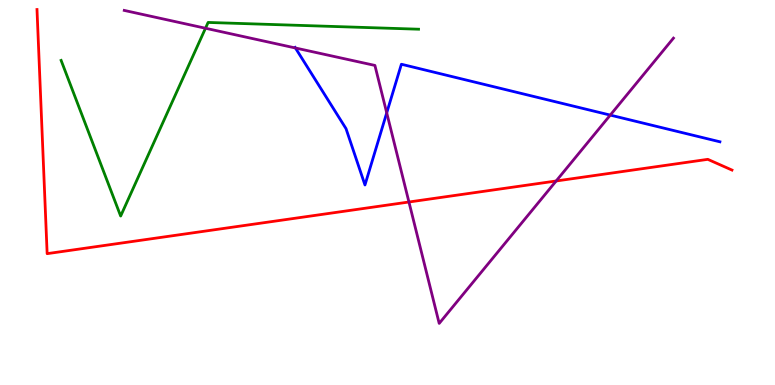[{'lines': ['blue', 'red'], 'intersections': []}, {'lines': ['green', 'red'], 'intersections': []}, {'lines': ['purple', 'red'], 'intersections': [{'x': 5.28, 'y': 4.75}, {'x': 7.18, 'y': 5.3}]}, {'lines': ['blue', 'green'], 'intersections': []}, {'lines': ['blue', 'purple'], 'intersections': [{'x': 3.81, 'y': 8.75}, {'x': 4.99, 'y': 7.07}, {'x': 7.87, 'y': 7.01}]}, {'lines': ['green', 'purple'], 'intersections': [{'x': 2.65, 'y': 9.27}]}]